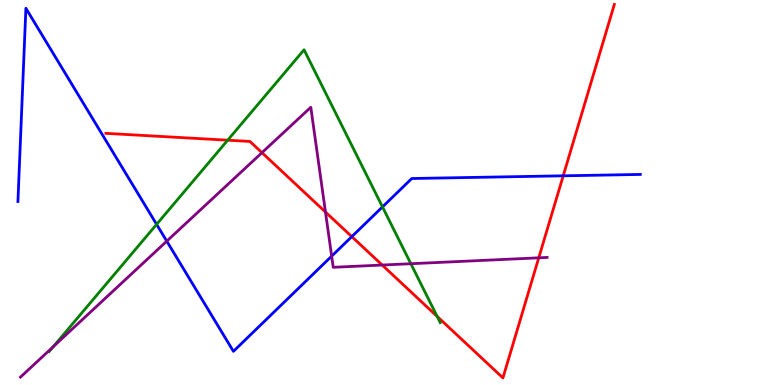[{'lines': ['blue', 'red'], 'intersections': [{'x': 4.54, 'y': 3.85}, {'x': 7.27, 'y': 5.43}]}, {'lines': ['green', 'red'], 'intersections': [{'x': 2.94, 'y': 6.36}, {'x': 5.64, 'y': 1.78}]}, {'lines': ['purple', 'red'], 'intersections': [{'x': 3.38, 'y': 6.03}, {'x': 4.2, 'y': 4.49}, {'x': 4.93, 'y': 3.12}, {'x': 6.95, 'y': 3.3}]}, {'lines': ['blue', 'green'], 'intersections': [{'x': 2.02, 'y': 4.17}, {'x': 4.94, 'y': 4.63}]}, {'lines': ['blue', 'purple'], 'intersections': [{'x': 2.15, 'y': 3.74}, {'x': 4.28, 'y': 3.35}]}, {'lines': ['green', 'purple'], 'intersections': [{'x': 0.689, 'y': 1.0}, {'x': 5.3, 'y': 3.15}]}]